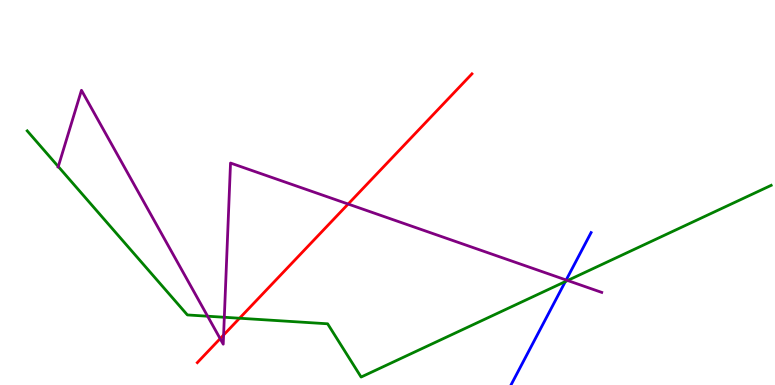[{'lines': ['blue', 'red'], 'intersections': []}, {'lines': ['green', 'red'], 'intersections': [{'x': 3.09, 'y': 1.73}]}, {'lines': ['purple', 'red'], 'intersections': [{'x': 2.84, 'y': 1.2}, {'x': 2.89, 'y': 1.3}, {'x': 4.49, 'y': 4.7}]}, {'lines': ['blue', 'green'], 'intersections': [{'x': 7.29, 'y': 2.69}]}, {'lines': ['blue', 'purple'], 'intersections': [{'x': 7.31, 'y': 2.73}]}, {'lines': ['green', 'purple'], 'intersections': [{'x': 0.752, 'y': 5.67}, {'x': 2.68, 'y': 1.79}, {'x': 2.89, 'y': 1.76}, {'x': 7.32, 'y': 2.71}]}]